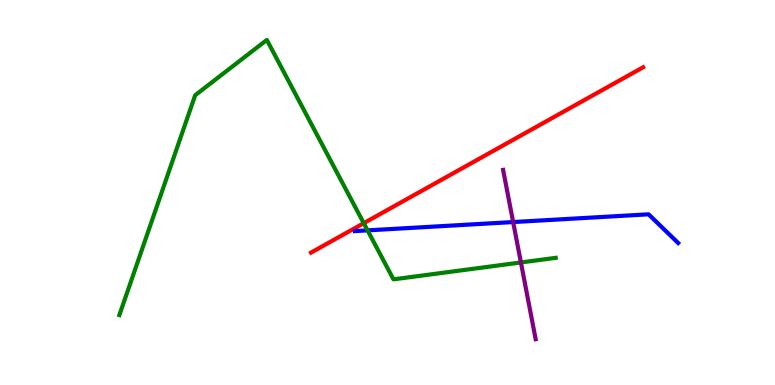[{'lines': ['blue', 'red'], 'intersections': []}, {'lines': ['green', 'red'], 'intersections': [{'x': 4.69, 'y': 4.2}]}, {'lines': ['purple', 'red'], 'intersections': []}, {'lines': ['blue', 'green'], 'intersections': [{'x': 4.74, 'y': 4.02}]}, {'lines': ['blue', 'purple'], 'intersections': [{'x': 6.62, 'y': 4.23}]}, {'lines': ['green', 'purple'], 'intersections': [{'x': 6.72, 'y': 3.18}]}]